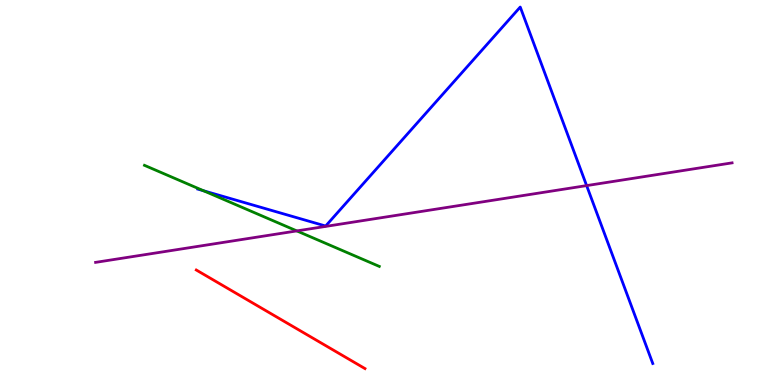[{'lines': ['blue', 'red'], 'intersections': []}, {'lines': ['green', 'red'], 'intersections': []}, {'lines': ['purple', 'red'], 'intersections': []}, {'lines': ['blue', 'green'], 'intersections': [{'x': 2.63, 'y': 5.04}]}, {'lines': ['blue', 'purple'], 'intersections': [{'x': 7.57, 'y': 5.18}]}, {'lines': ['green', 'purple'], 'intersections': [{'x': 3.83, 'y': 4.0}]}]